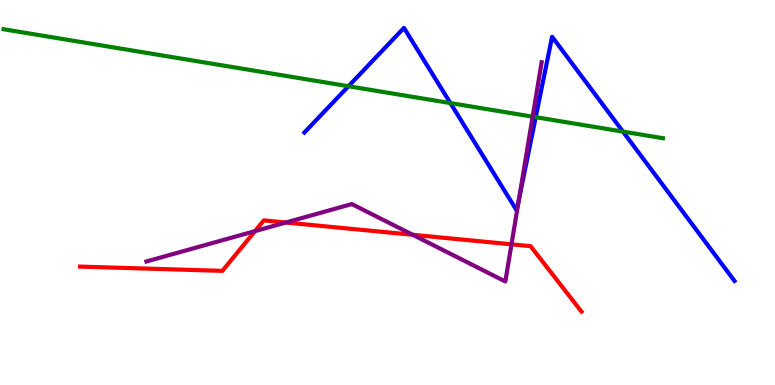[{'lines': ['blue', 'red'], 'intersections': []}, {'lines': ['green', 'red'], 'intersections': []}, {'lines': ['purple', 'red'], 'intersections': [{'x': 3.29, 'y': 4.0}, {'x': 3.69, 'y': 4.22}, {'x': 5.33, 'y': 3.9}, {'x': 6.6, 'y': 3.65}]}, {'lines': ['blue', 'green'], 'intersections': [{'x': 4.5, 'y': 7.76}, {'x': 5.81, 'y': 7.32}, {'x': 6.91, 'y': 6.96}, {'x': 8.04, 'y': 6.58}]}, {'lines': ['blue', 'purple'], 'intersections': [{'x': 6.7, 'y': 4.81}]}, {'lines': ['green', 'purple'], 'intersections': [{'x': 6.87, 'y': 6.97}]}]